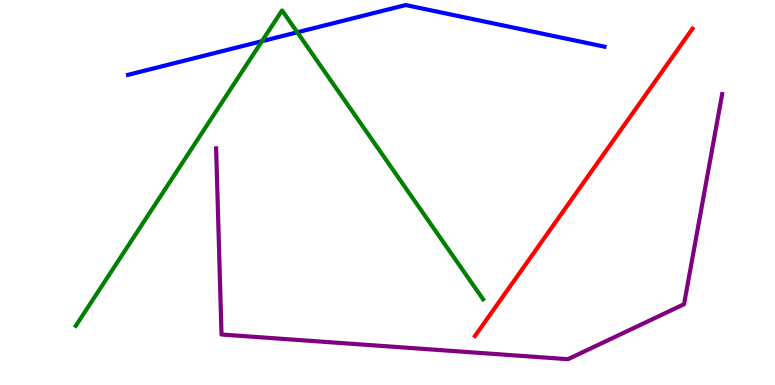[{'lines': ['blue', 'red'], 'intersections': []}, {'lines': ['green', 'red'], 'intersections': []}, {'lines': ['purple', 'red'], 'intersections': []}, {'lines': ['blue', 'green'], 'intersections': [{'x': 3.38, 'y': 8.93}, {'x': 3.84, 'y': 9.16}]}, {'lines': ['blue', 'purple'], 'intersections': []}, {'lines': ['green', 'purple'], 'intersections': []}]